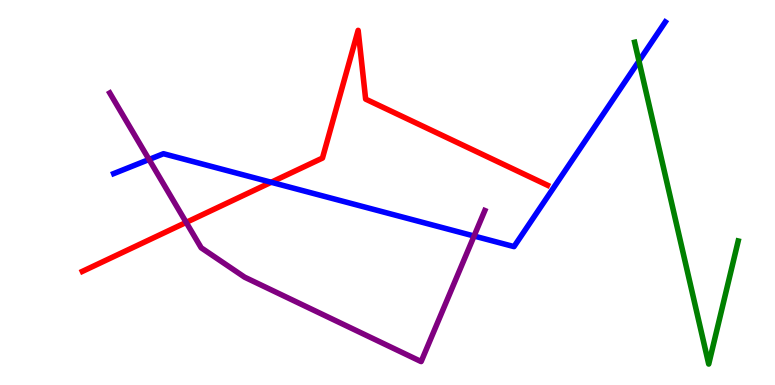[{'lines': ['blue', 'red'], 'intersections': [{'x': 3.5, 'y': 5.27}]}, {'lines': ['green', 'red'], 'intersections': []}, {'lines': ['purple', 'red'], 'intersections': [{'x': 2.4, 'y': 4.22}]}, {'lines': ['blue', 'green'], 'intersections': [{'x': 8.24, 'y': 8.41}]}, {'lines': ['blue', 'purple'], 'intersections': [{'x': 1.92, 'y': 5.86}, {'x': 6.12, 'y': 3.87}]}, {'lines': ['green', 'purple'], 'intersections': []}]